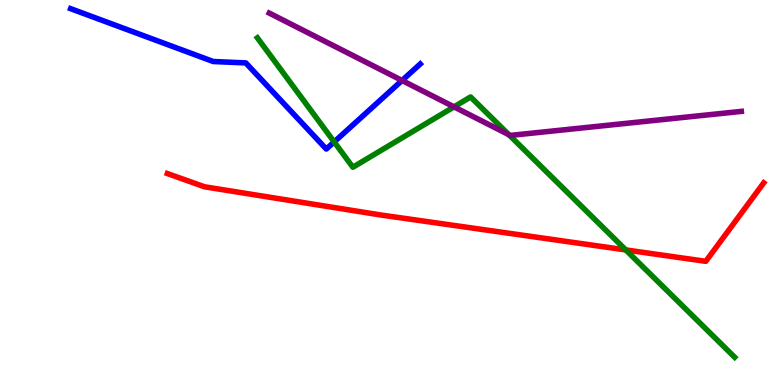[{'lines': ['blue', 'red'], 'intersections': []}, {'lines': ['green', 'red'], 'intersections': [{'x': 8.07, 'y': 3.51}]}, {'lines': ['purple', 'red'], 'intersections': []}, {'lines': ['blue', 'green'], 'intersections': [{'x': 4.31, 'y': 6.31}]}, {'lines': ['blue', 'purple'], 'intersections': [{'x': 5.19, 'y': 7.91}]}, {'lines': ['green', 'purple'], 'intersections': [{'x': 5.86, 'y': 7.22}, {'x': 6.57, 'y': 6.5}]}]